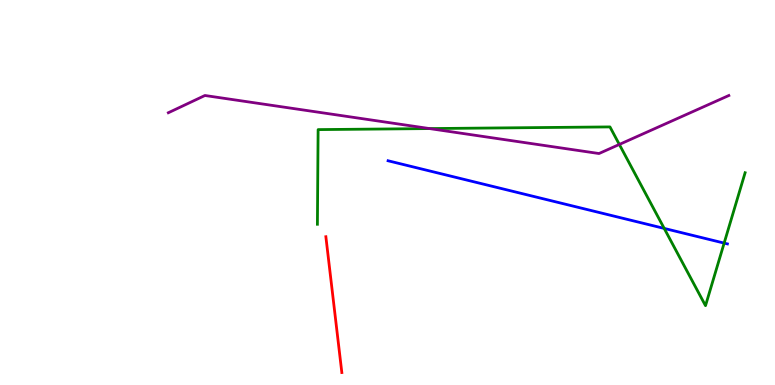[{'lines': ['blue', 'red'], 'intersections': []}, {'lines': ['green', 'red'], 'intersections': []}, {'lines': ['purple', 'red'], 'intersections': []}, {'lines': ['blue', 'green'], 'intersections': [{'x': 8.57, 'y': 4.07}, {'x': 9.34, 'y': 3.69}]}, {'lines': ['blue', 'purple'], 'intersections': []}, {'lines': ['green', 'purple'], 'intersections': [{'x': 5.54, 'y': 6.66}, {'x': 7.99, 'y': 6.25}]}]